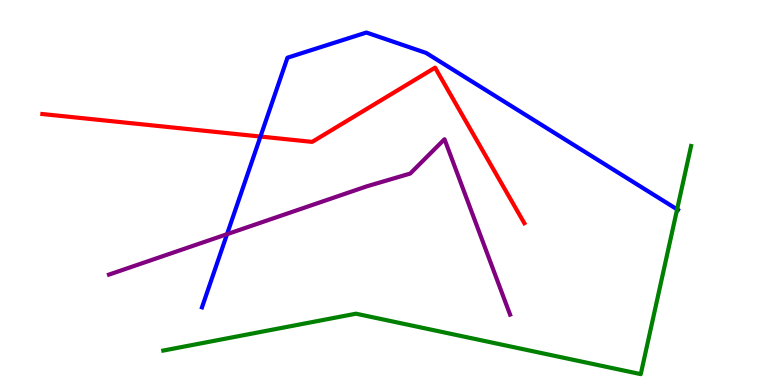[{'lines': ['blue', 'red'], 'intersections': [{'x': 3.36, 'y': 6.45}]}, {'lines': ['green', 'red'], 'intersections': []}, {'lines': ['purple', 'red'], 'intersections': []}, {'lines': ['blue', 'green'], 'intersections': [{'x': 8.74, 'y': 4.56}]}, {'lines': ['blue', 'purple'], 'intersections': [{'x': 2.93, 'y': 3.92}]}, {'lines': ['green', 'purple'], 'intersections': []}]